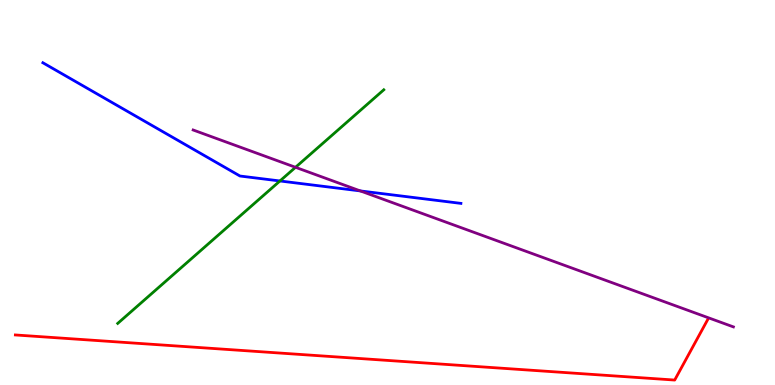[{'lines': ['blue', 'red'], 'intersections': []}, {'lines': ['green', 'red'], 'intersections': []}, {'lines': ['purple', 'red'], 'intersections': []}, {'lines': ['blue', 'green'], 'intersections': [{'x': 3.61, 'y': 5.3}]}, {'lines': ['blue', 'purple'], 'intersections': [{'x': 4.65, 'y': 5.04}]}, {'lines': ['green', 'purple'], 'intersections': [{'x': 3.81, 'y': 5.65}]}]